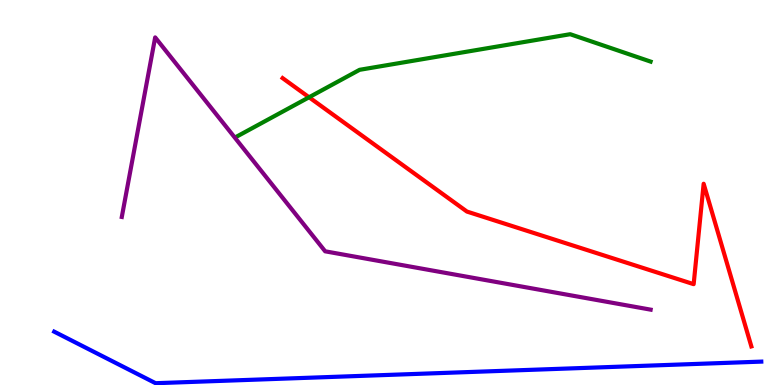[{'lines': ['blue', 'red'], 'intersections': []}, {'lines': ['green', 'red'], 'intersections': [{'x': 3.99, 'y': 7.47}]}, {'lines': ['purple', 'red'], 'intersections': []}, {'lines': ['blue', 'green'], 'intersections': []}, {'lines': ['blue', 'purple'], 'intersections': []}, {'lines': ['green', 'purple'], 'intersections': []}]